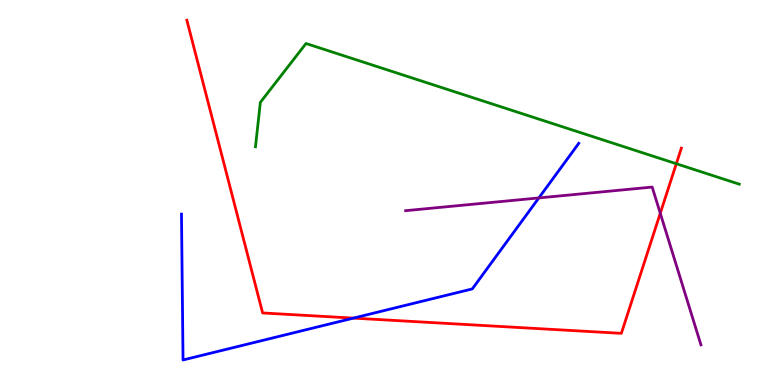[{'lines': ['blue', 'red'], 'intersections': [{'x': 4.56, 'y': 1.74}]}, {'lines': ['green', 'red'], 'intersections': [{'x': 8.73, 'y': 5.75}]}, {'lines': ['purple', 'red'], 'intersections': [{'x': 8.52, 'y': 4.46}]}, {'lines': ['blue', 'green'], 'intersections': []}, {'lines': ['blue', 'purple'], 'intersections': [{'x': 6.95, 'y': 4.86}]}, {'lines': ['green', 'purple'], 'intersections': []}]